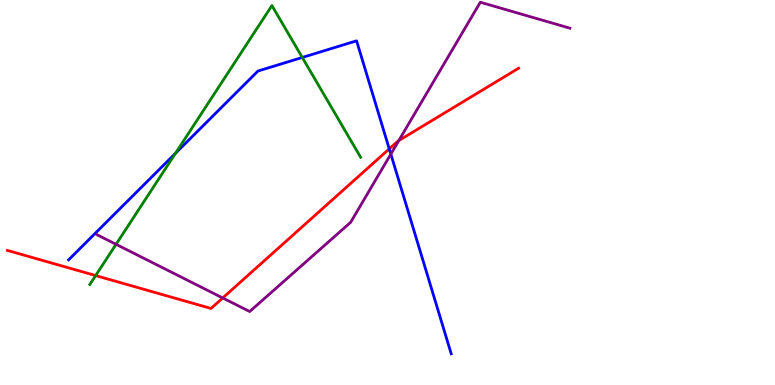[{'lines': ['blue', 'red'], 'intersections': [{'x': 5.02, 'y': 6.13}]}, {'lines': ['green', 'red'], 'intersections': [{'x': 1.23, 'y': 2.84}]}, {'lines': ['purple', 'red'], 'intersections': [{'x': 2.87, 'y': 2.26}, {'x': 5.15, 'y': 6.35}]}, {'lines': ['blue', 'green'], 'intersections': [{'x': 2.26, 'y': 6.02}, {'x': 3.9, 'y': 8.51}]}, {'lines': ['blue', 'purple'], 'intersections': [{'x': 5.04, 'y': 6.0}]}, {'lines': ['green', 'purple'], 'intersections': [{'x': 1.5, 'y': 3.65}]}]